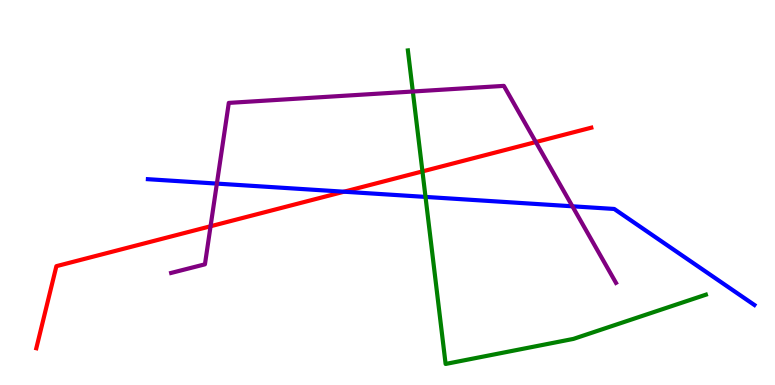[{'lines': ['blue', 'red'], 'intersections': [{'x': 4.44, 'y': 5.02}]}, {'lines': ['green', 'red'], 'intersections': [{'x': 5.45, 'y': 5.55}]}, {'lines': ['purple', 'red'], 'intersections': [{'x': 2.72, 'y': 4.12}, {'x': 6.91, 'y': 6.31}]}, {'lines': ['blue', 'green'], 'intersections': [{'x': 5.49, 'y': 4.89}]}, {'lines': ['blue', 'purple'], 'intersections': [{'x': 2.8, 'y': 5.23}, {'x': 7.39, 'y': 4.64}]}, {'lines': ['green', 'purple'], 'intersections': [{'x': 5.33, 'y': 7.62}]}]